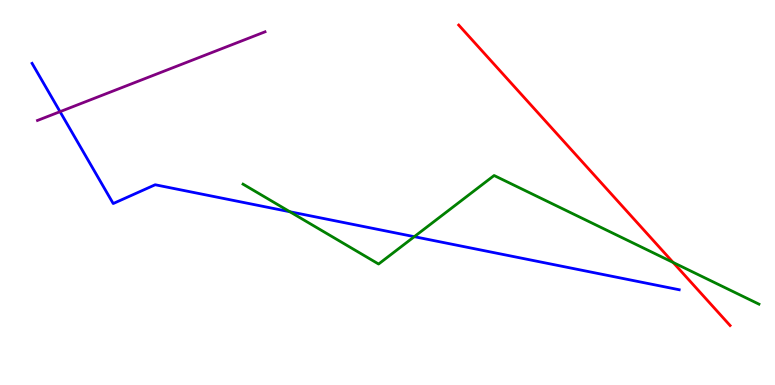[{'lines': ['blue', 'red'], 'intersections': []}, {'lines': ['green', 'red'], 'intersections': [{'x': 8.69, 'y': 3.18}]}, {'lines': ['purple', 'red'], 'intersections': []}, {'lines': ['blue', 'green'], 'intersections': [{'x': 3.74, 'y': 4.5}, {'x': 5.35, 'y': 3.85}]}, {'lines': ['blue', 'purple'], 'intersections': [{'x': 0.775, 'y': 7.1}]}, {'lines': ['green', 'purple'], 'intersections': []}]